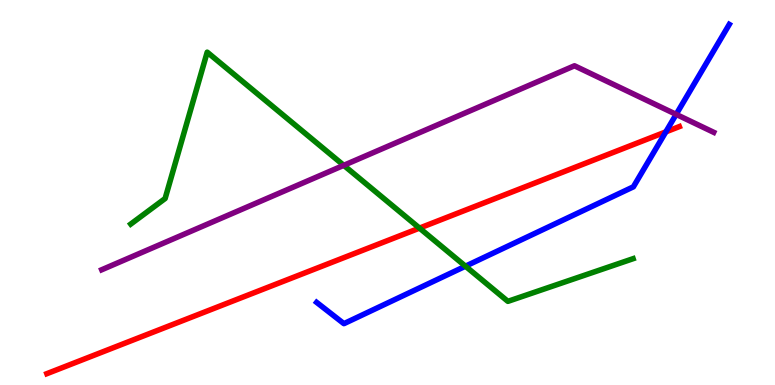[{'lines': ['blue', 'red'], 'intersections': [{'x': 8.59, 'y': 6.57}]}, {'lines': ['green', 'red'], 'intersections': [{'x': 5.41, 'y': 4.08}]}, {'lines': ['purple', 'red'], 'intersections': []}, {'lines': ['blue', 'green'], 'intersections': [{'x': 6.01, 'y': 3.09}]}, {'lines': ['blue', 'purple'], 'intersections': [{'x': 8.72, 'y': 7.03}]}, {'lines': ['green', 'purple'], 'intersections': [{'x': 4.44, 'y': 5.71}]}]